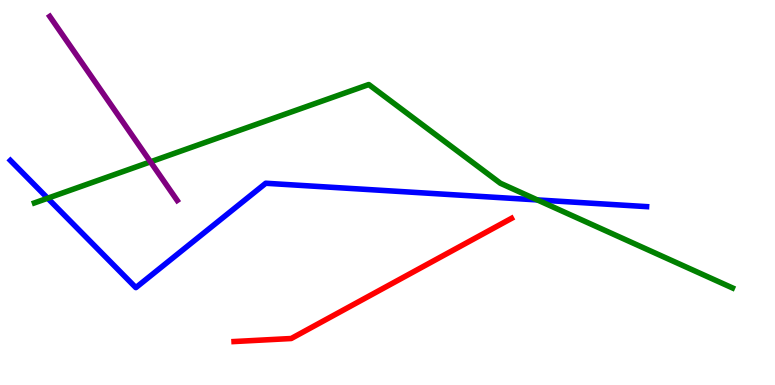[{'lines': ['blue', 'red'], 'intersections': []}, {'lines': ['green', 'red'], 'intersections': []}, {'lines': ['purple', 'red'], 'intersections': []}, {'lines': ['blue', 'green'], 'intersections': [{'x': 0.615, 'y': 4.85}, {'x': 6.93, 'y': 4.81}]}, {'lines': ['blue', 'purple'], 'intersections': []}, {'lines': ['green', 'purple'], 'intersections': [{'x': 1.94, 'y': 5.8}]}]